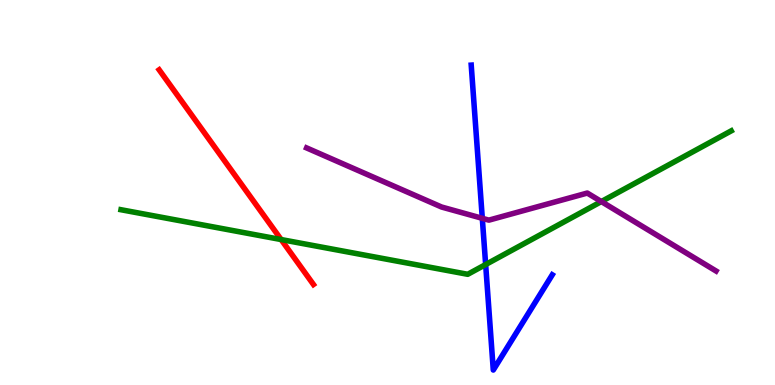[{'lines': ['blue', 'red'], 'intersections': []}, {'lines': ['green', 'red'], 'intersections': [{'x': 3.63, 'y': 3.78}]}, {'lines': ['purple', 'red'], 'intersections': []}, {'lines': ['blue', 'green'], 'intersections': [{'x': 6.27, 'y': 3.13}]}, {'lines': ['blue', 'purple'], 'intersections': [{'x': 6.22, 'y': 4.33}]}, {'lines': ['green', 'purple'], 'intersections': [{'x': 7.76, 'y': 4.76}]}]